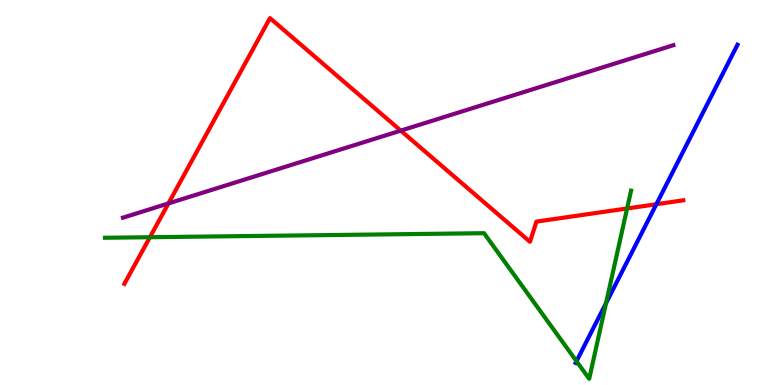[{'lines': ['blue', 'red'], 'intersections': [{'x': 8.47, 'y': 4.7}]}, {'lines': ['green', 'red'], 'intersections': [{'x': 1.93, 'y': 3.84}, {'x': 8.09, 'y': 4.59}]}, {'lines': ['purple', 'red'], 'intersections': [{'x': 2.17, 'y': 4.72}, {'x': 5.17, 'y': 6.61}]}, {'lines': ['blue', 'green'], 'intersections': [{'x': 7.44, 'y': 0.618}, {'x': 7.82, 'y': 2.13}]}, {'lines': ['blue', 'purple'], 'intersections': []}, {'lines': ['green', 'purple'], 'intersections': []}]